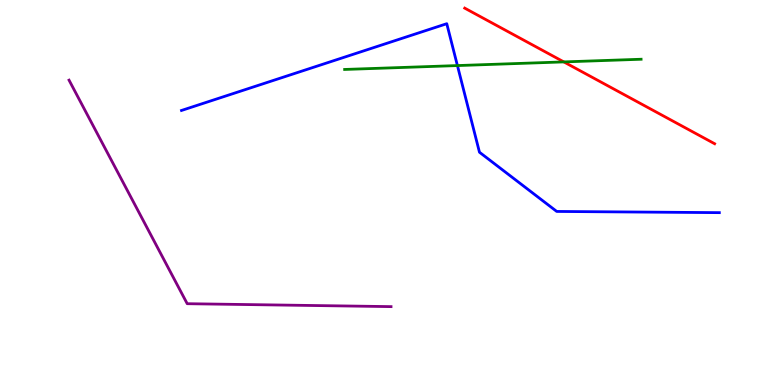[{'lines': ['blue', 'red'], 'intersections': []}, {'lines': ['green', 'red'], 'intersections': [{'x': 7.28, 'y': 8.39}]}, {'lines': ['purple', 'red'], 'intersections': []}, {'lines': ['blue', 'green'], 'intersections': [{'x': 5.9, 'y': 8.3}]}, {'lines': ['blue', 'purple'], 'intersections': []}, {'lines': ['green', 'purple'], 'intersections': []}]